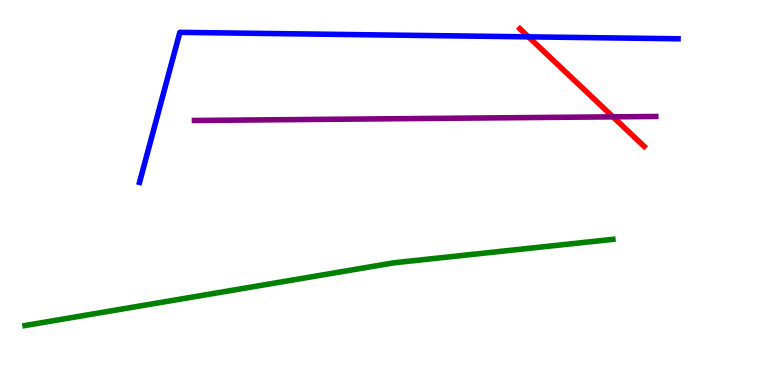[{'lines': ['blue', 'red'], 'intersections': [{'x': 6.82, 'y': 9.04}]}, {'lines': ['green', 'red'], 'intersections': []}, {'lines': ['purple', 'red'], 'intersections': [{'x': 7.91, 'y': 6.97}]}, {'lines': ['blue', 'green'], 'intersections': []}, {'lines': ['blue', 'purple'], 'intersections': []}, {'lines': ['green', 'purple'], 'intersections': []}]